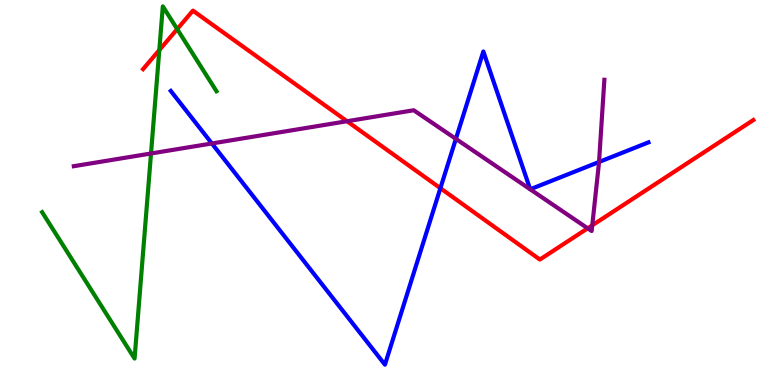[{'lines': ['blue', 'red'], 'intersections': [{'x': 5.68, 'y': 5.11}]}, {'lines': ['green', 'red'], 'intersections': [{'x': 2.06, 'y': 8.7}, {'x': 2.29, 'y': 9.24}]}, {'lines': ['purple', 'red'], 'intersections': [{'x': 4.48, 'y': 6.85}, {'x': 7.58, 'y': 4.07}, {'x': 7.64, 'y': 4.15}]}, {'lines': ['blue', 'green'], 'intersections': []}, {'lines': ['blue', 'purple'], 'intersections': [{'x': 2.73, 'y': 6.27}, {'x': 5.88, 'y': 6.39}, {'x': 7.73, 'y': 5.79}]}, {'lines': ['green', 'purple'], 'intersections': [{'x': 1.95, 'y': 6.01}]}]